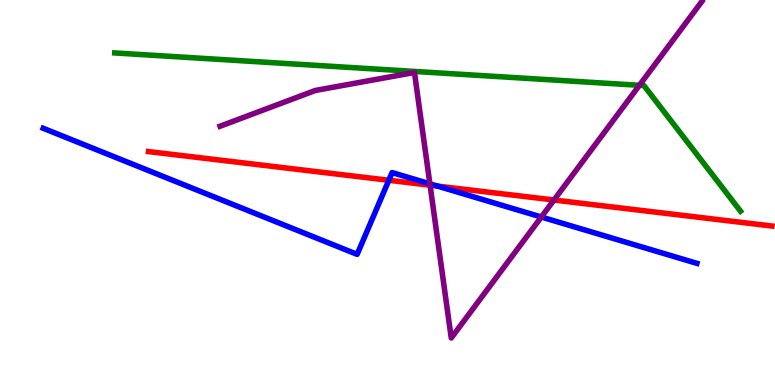[{'lines': ['blue', 'red'], 'intersections': [{'x': 5.02, 'y': 5.32}, {'x': 5.64, 'y': 5.17}]}, {'lines': ['green', 'red'], 'intersections': []}, {'lines': ['purple', 'red'], 'intersections': [{'x': 5.55, 'y': 5.19}, {'x': 7.15, 'y': 4.81}]}, {'lines': ['blue', 'green'], 'intersections': []}, {'lines': ['blue', 'purple'], 'intersections': [{'x': 5.55, 'y': 5.23}, {'x': 6.98, 'y': 4.36}]}, {'lines': ['green', 'purple'], 'intersections': [{'x': 8.25, 'y': 7.78}]}]